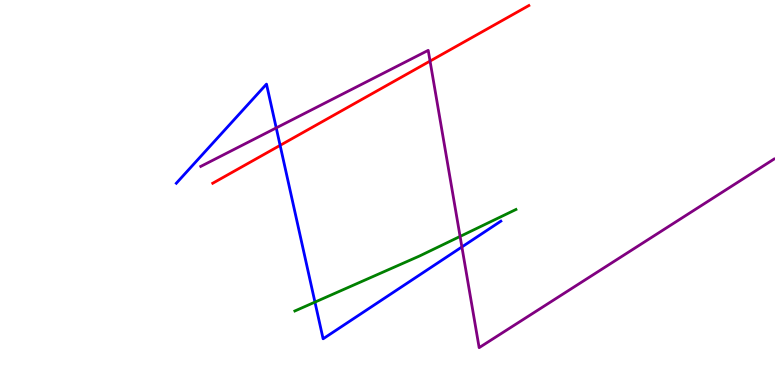[{'lines': ['blue', 'red'], 'intersections': [{'x': 3.61, 'y': 6.22}]}, {'lines': ['green', 'red'], 'intersections': []}, {'lines': ['purple', 'red'], 'intersections': [{'x': 5.55, 'y': 8.41}]}, {'lines': ['blue', 'green'], 'intersections': [{'x': 4.06, 'y': 2.15}]}, {'lines': ['blue', 'purple'], 'intersections': [{'x': 3.56, 'y': 6.68}, {'x': 5.96, 'y': 3.59}]}, {'lines': ['green', 'purple'], 'intersections': [{'x': 5.94, 'y': 3.86}]}]